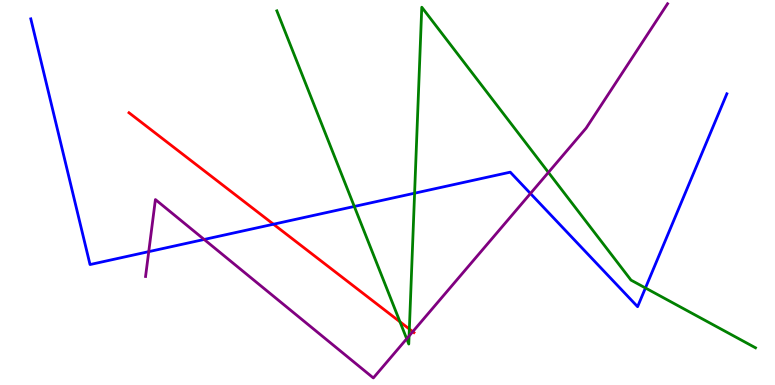[{'lines': ['blue', 'red'], 'intersections': [{'x': 3.53, 'y': 4.18}]}, {'lines': ['green', 'red'], 'intersections': [{'x': 5.16, 'y': 1.64}, {'x': 5.28, 'y': 1.45}]}, {'lines': ['purple', 'red'], 'intersections': [{'x': 5.33, 'y': 1.39}]}, {'lines': ['blue', 'green'], 'intersections': [{'x': 4.57, 'y': 4.64}, {'x': 5.35, 'y': 4.98}, {'x': 8.33, 'y': 2.52}]}, {'lines': ['blue', 'purple'], 'intersections': [{'x': 1.92, 'y': 3.46}, {'x': 2.63, 'y': 3.78}, {'x': 6.84, 'y': 4.97}]}, {'lines': ['green', 'purple'], 'intersections': [{'x': 5.25, 'y': 1.2}, {'x': 5.28, 'y': 1.27}, {'x': 7.08, 'y': 5.52}]}]